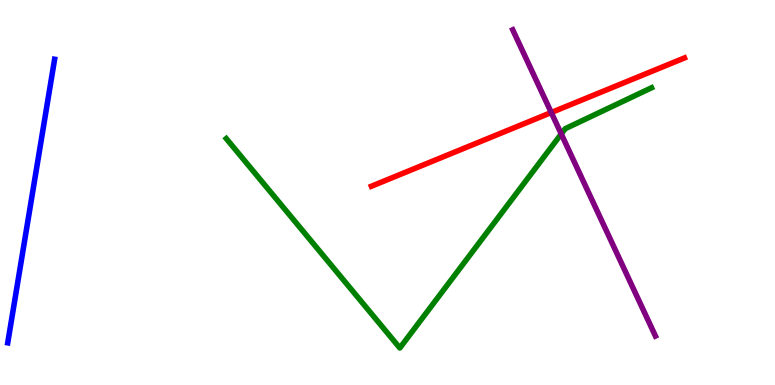[{'lines': ['blue', 'red'], 'intersections': []}, {'lines': ['green', 'red'], 'intersections': []}, {'lines': ['purple', 'red'], 'intersections': [{'x': 7.11, 'y': 7.08}]}, {'lines': ['blue', 'green'], 'intersections': []}, {'lines': ['blue', 'purple'], 'intersections': []}, {'lines': ['green', 'purple'], 'intersections': [{'x': 7.24, 'y': 6.52}]}]